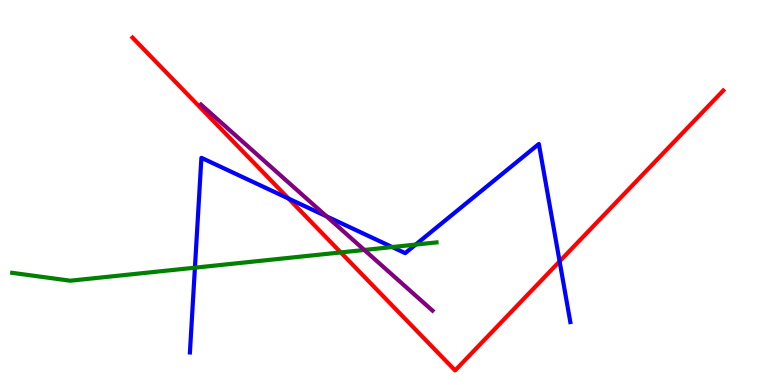[{'lines': ['blue', 'red'], 'intersections': [{'x': 3.72, 'y': 4.84}, {'x': 7.22, 'y': 3.21}]}, {'lines': ['green', 'red'], 'intersections': [{'x': 4.4, 'y': 3.44}]}, {'lines': ['purple', 'red'], 'intersections': []}, {'lines': ['blue', 'green'], 'intersections': [{'x': 2.52, 'y': 3.05}, {'x': 5.06, 'y': 3.58}, {'x': 5.36, 'y': 3.65}]}, {'lines': ['blue', 'purple'], 'intersections': [{'x': 4.21, 'y': 4.38}]}, {'lines': ['green', 'purple'], 'intersections': [{'x': 4.7, 'y': 3.51}]}]